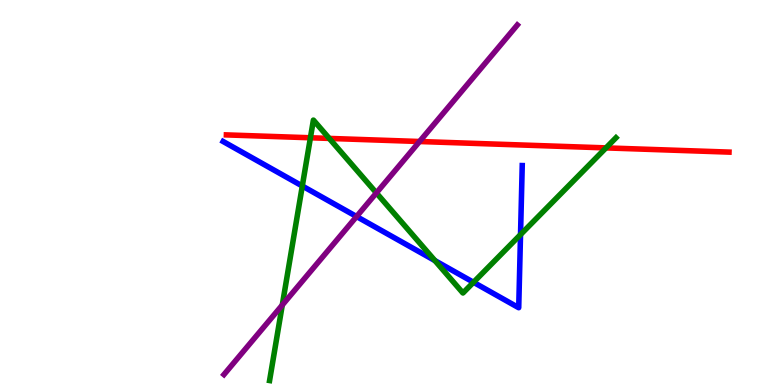[{'lines': ['blue', 'red'], 'intersections': []}, {'lines': ['green', 'red'], 'intersections': [{'x': 4.01, 'y': 6.42}, {'x': 4.25, 'y': 6.4}, {'x': 7.82, 'y': 6.16}]}, {'lines': ['purple', 'red'], 'intersections': [{'x': 5.41, 'y': 6.32}]}, {'lines': ['blue', 'green'], 'intersections': [{'x': 3.9, 'y': 5.17}, {'x': 5.61, 'y': 3.23}, {'x': 6.11, 'y': 2.67}, {'x': 6.72, 'y': 3.91}]}, {'lines': ['blue', 'purple'], 'intersections': [{'x': 4.6, 'y': 4.38}]}, {'lines': ['green', 'purple'], 'intersections': [{'x': 3.64, 'y': 2.08}, {'x': 4.86, 'y': 4.99}]}]